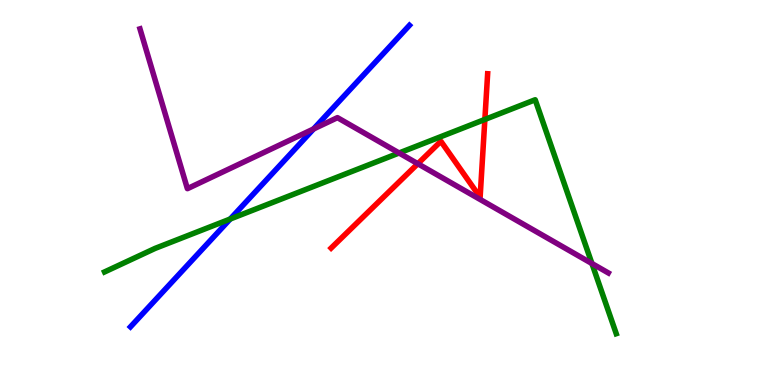[{'lines': ['blue', 'red'], 'intersections': []}, {'lines': ['green', 'red'], 'intersections': [{'x': 6.26, 'y': 6.9}]}, {'lines': ['purple', 'red'], 'intersections': [{'x': 5.39, 'y': 5.75}]}, {'lines': ['blue', 'green'], 'intersections': [{'x': 2.97, 'y': 4.31}]}, {'lines': ['blue', 'purple'], 'intersections': [{'x': 4.05, 'y': 6.65}]}, {'lines': ['green', 'purple'], 'intersections': [{'x': 5.15, 'y': 6.03}, {'x': 7.64, 'y': 3.16}]}]